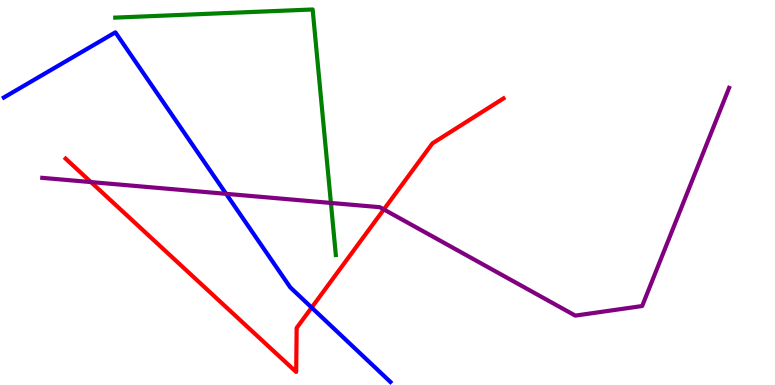[{'lines': ['blue', 'red'], 'intersections': [{'x': 4.02, 'y': 2.01}]}, {'lines': ['green', 'red'], 'intersections': []}, {'lines': ['purple', 'red'], 'intersections': [{'x': 1.17, 'y': 5.27}, {'x': 4.95, 'y': 4.56}]}, {'lines': ['blue', 'green'], 'intersections': []}, {'lines': ['blue', 'purple'], 'intersections': [{'x': 2.92, 'y': 4.97}]}, {'lines': ['green', 'purple'], 'intersections': [{'x': 4.27, 'y': 4.73}]}]